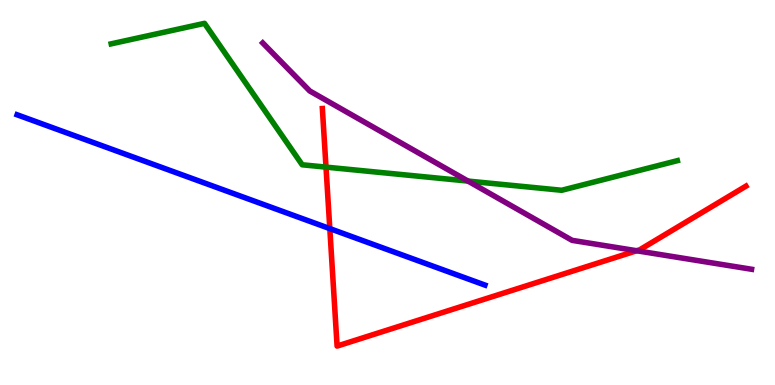[{'lines': ['blue', 'red'], 'intersections': [{'x': 4.26, 'y': 4.06}]}, {'lines': ['green', 'red'], 'intersections': [{'x': 4.21, 'y': 5.66}]}, {'lines': ['purple', 'red'], 'intersections': [{'x': 8.21, 'y': 3.49}]}, {'lines': ['blue', 'green'], 'intersections': []}, {'lines': ['blue', 'purple'], 'intersections': []}, {'lines': ['green', 'purple'], 'intersections': [{'x': 6.04, 'y': 5.3}]}]